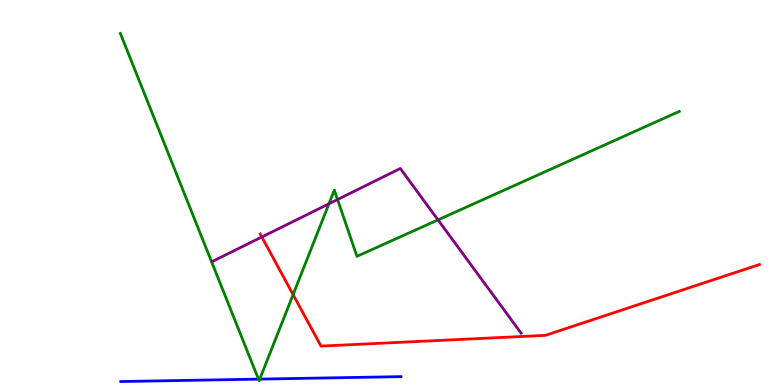[{'lines': ['blue', 'red'], 'intersections': []}, {'lines': ['green', 'red'], 'intersections': [{'x': 3.78, 'y': 2.35}]}, {'lines': ['purple', 'red'], 'intersections': [{'x': 3.38, 'y': 3.84}]}, {'lines': ['blue', 'green'], 'intersections': [{'x': 3.34, 'y': 0.152}, {'x': 3.35, 'y': 0.153}]}, {'lines': ['blue', 'purple'], 'intersections': []}, {'lines': ['green', 'purple'], 'intersections': [{'x': 4.24, 'y': 4.71}, {'x': 4.36, 'y': 4.82}, {'x': 5.65, 'y': 4.29}]}]